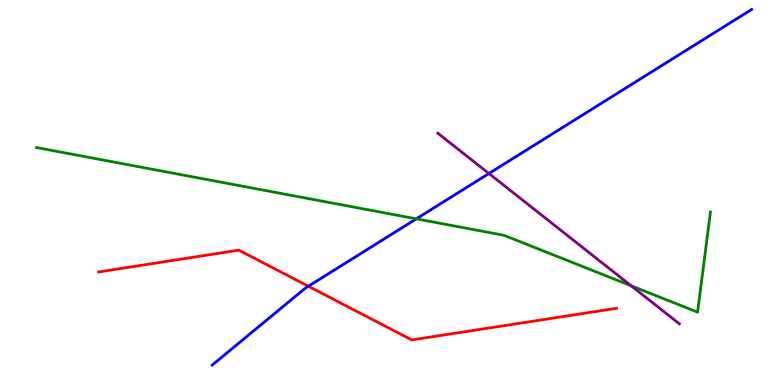[{'lines': ['blue', 'red'], 'intersections': [{'x': 3.98, 'y': 2.56}]}, {'lines': ['green', 'red'], 'intersections': []}, {'lines': ['purple', 'red'], 'intersections': []}, {'lines': ['blue', 'green'], 'intersections': [{'x': 5.37, 'y': 4.32}]}, {'lines': ['blue', 'purple'], 'intersections': [{'x': 6.31, 'y': 5.49}]}, {'lines': ['green', 'purple'], 'intersections': [{'x': 8.14, 'y': 2.58}]}]